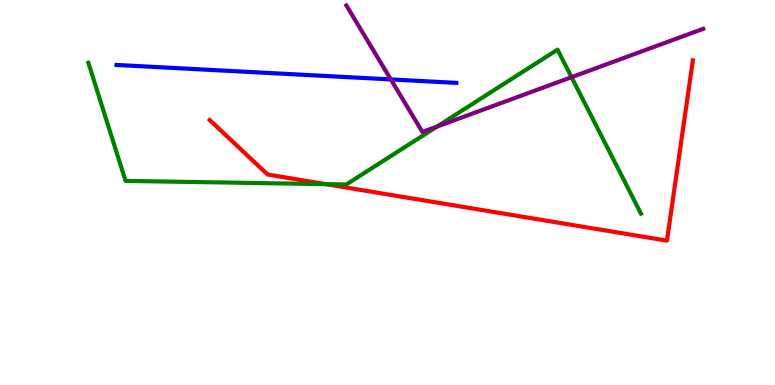[{'lines': ['blue', 'red'], 'intersections': []}, {'lines': ['green', 'red'], 'intersections': [{'x': 4.2, 'y': 5.22}]}, {'lines': ['purple', 'red'], 'intersections': []}, {'lines': ['blue', 'green'], 'intersections': []}, {'lines': ['blue', 'purple'], 'intersections': [{'x': 5.04, 'y': 7.94}]}, {'lines': ['green', 'purple'], 'intersections': [{'x': 5.64, 'y': 6.71}, {'x': 7.37, 'y': 8.0}]}]